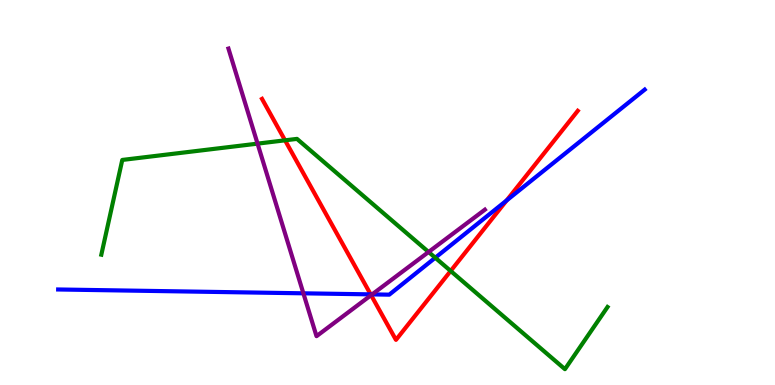[{'lines': ['blue', 'red'], 'intersections': [{'x': 4.78, 'y': 2.35}, {'x': 6.54, 'y': 4.79}]}, {'lines': ['green', 'red'], 'intersections': [{'x': 3.68, 'y': 6.36}, {'x': 5.81, 'y': 2.96}]}, {'lines': ['purple', 'red'], 'intersections': [{'x': 4.79, 'y': 2.33}]}, {'lines': ['blue', 'green'], 'intersections': [{'x': 5.62, 'y': 3.31}]}, {'lines': ['blue', 'purple'], 'intersections': [{'x': 3.91, 'y': 2.38}, {'x': 4.8, 'y': 2.35}]}, {'lines': ['green', 'purple'], 'intersections': [{'x': 3.32, 'y': 6.27}, {'x': 5.53, 'y': 3.45}]}]